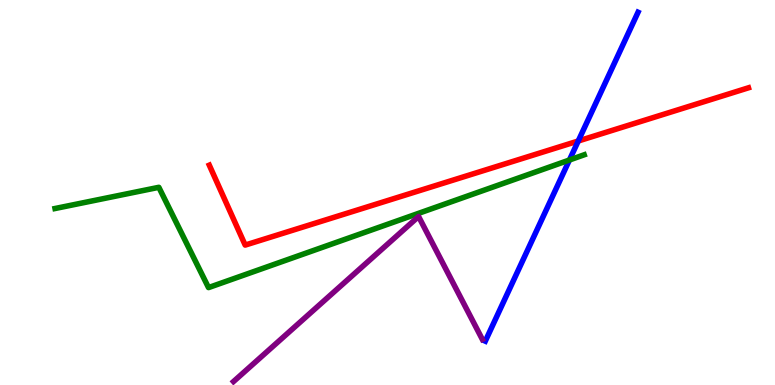[{'lines': ['blue', 'red'], 'intersections': [{'x': 7.46, 'y': 6.34}]}, {'lines': ['green', 'red'], 'intersections': []}, {'lines': ['purple', 'red'], 'intersections': []}, {'lines': ['blue', 'green'], 'intersections': [{'x': 7.35, 'y': 5.84}]}, {'lines': ['blue', 'purple'], 'intersections': []}, {'lines': ['green', 'purple'], 'intersections': []}]